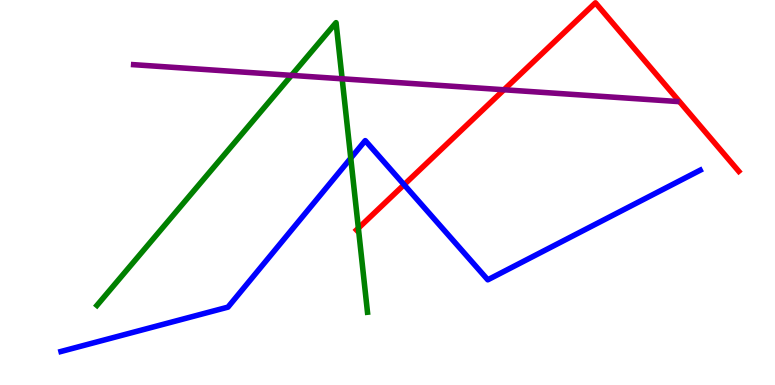[{'lines': ['blue', 'red'], 'intersections': [{'x': 5.21, 'y': 5.2}]}, {'lines': ['green', 'red'], 'intersections': [{'x': 4.62, 'y': 4.07}]}, {'lines': ['purple', 'red'], 'intersections': [{'x': 6.5, 'y': 7.67}]}, {'lines': ['blue', 'green'], 'intersections': [{'x': 4.53, 'y': 5.89}]}, {'lines': ['blue', 'purple'], 'intersections': []}, {'lines': ['green', 'purple'], 'intersections': [{'x': 3.76, 'y': 8.04}, {'x': 4.41, 'y': 7.95}]}]